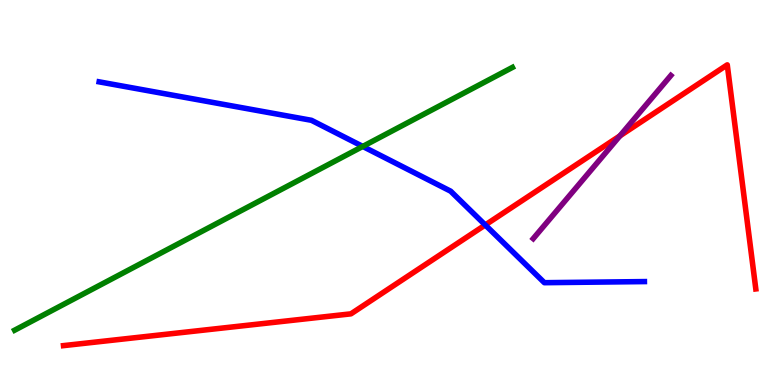[{'lines': ['blue', 'red'], 'intersections': [{'x': 6.26, 'y': 4.16}]}, {'lines': ['green', 'red'], 'intersections': []}, {'lines': ['purple', 'red'], 'intersections': [{'x': 8.0, 'y': 6.47}]}, {'lines': ['blue', 'green'], 'intersections': [{'x': 4.68, 'y': 6.2}]}, {'lines': ['blue', 'purple'], 'intersections': []}, {'lines': ['green', 'purple'], 'intersections': []}]